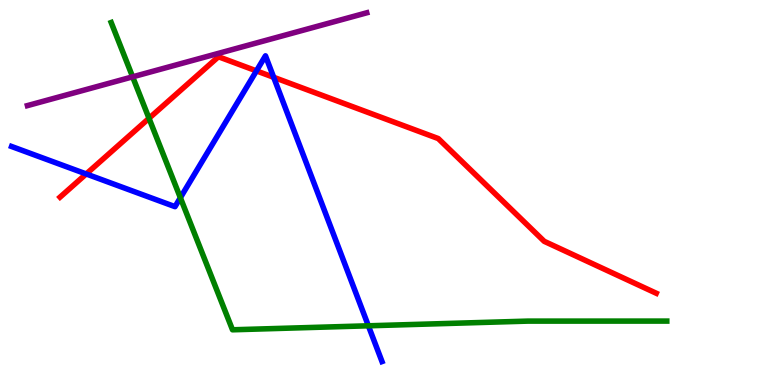[{'lines': ['blue', 'red'], 'intersections': [{'x': 1.11, 'y': 5.48}, {'x': 3.31, 'y': 8.16}, {'x': 3.53, 'y': 7.99}]}, {'lines': ['green', 'red'], 'intersections': [{'x': 1.92, 'y': 6.93}]}, {'lines': ['purple', 'red'], 'intersections': []}, {'lines': ['blue', 'green'], 'intersections': [{'x': 2.33, 'y': 4.86}, {'x': 4.75, 'y': 1.54}]}, {'lines': ['blue', 'purple'], 'intersections': []}, {'lines': ['green', 'purple'], 'intersections': [{'x': 1.71, 'y': 8.0}]}]